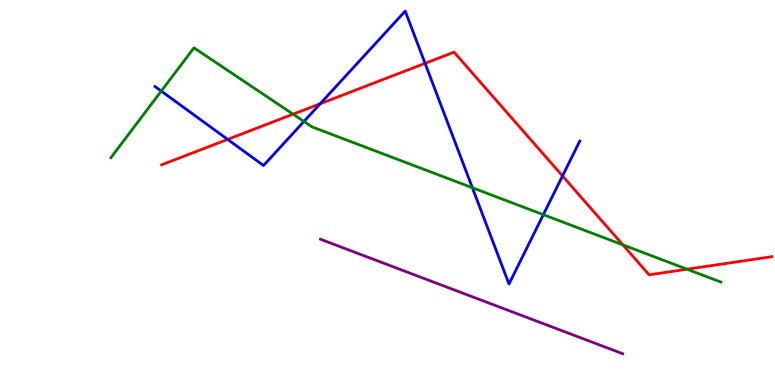[{'lines': ['blue', 'red'], 'intersections': [{'x': 2.94, 'y': 6.38}, {'x': 4.13, 'y': 7.31}, {'x': 5.48, 'y': 8.36}, {'x': 7.26, 'y': 5.43}]}, {'lines': ['green', 'red'], 'intersections': [{'x': 3.78, 'y': 7.03}, {'x': 8.04, 'y': 3.64}, {'x': 8.87, 'y': 3.01}]}, {'lines': ['purple', 'red'], 'intersections': []}, {'lines': ['blue', 'green'], 'intersections': [{'x': 2.08, 'y': 7.63}, {'x': 3.92, 'y': 6.85}, {'x': 6.1, 'y': 5.12}, {'x': 7.01, 'y': 4.42}]}, {'lines': ['blue', 'purple'], 'intersections': []}, {'lines': ['green', 'purple'], 'intersections': []}]